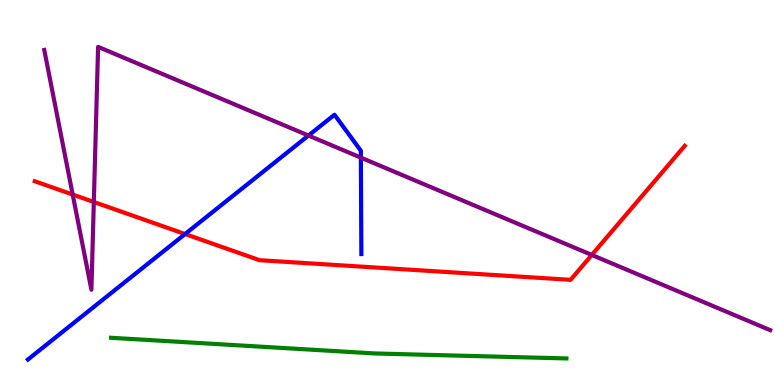[{'lines': ['blue', 'red'], 'intersections': [{'x': 2.39, 'y': 3.92}]}, {'lines': ['green', 'red'], 'intersections': []}, {'lines': ['purple', 'red'], 'intersections': [{'x': 0.938, 'y': 4.95}, {'x': 1.21, 'y': 4.75}, {'x': 7.64, 'y': 3.38}]}, {'lines': ['blue', 'green'], 'intersections': []}, {'lines': ['blue', 'purple'], 'intersections': [{'x': 3.98, 'y': 6.48}, {'x': 4.66, 'y': 5.91}]}, {'lines': ['green', 'purple'], 'intersections': []}]